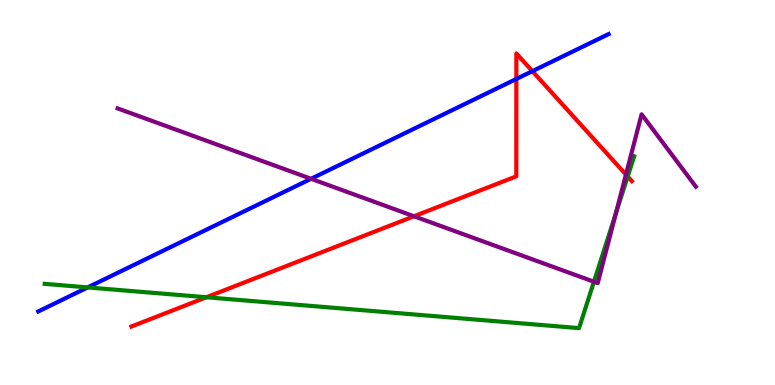[{'lines': ['blue', 'red'], 'intersections': [{'x': 6.66, 'y': 7.95}, {'x': 6.87, 'y': 8.15}]}, {'lines': ['green', 'red'], 'intersections': [{'x': 2.66, 'y': 2.28}, {'x': 8.1, 'y': 5.42}]}, {'lines': ['purple', 'red'], 'intersections': [{'x': 5.34, 'y': 4.38}, {'x': 8.08, 'y': 5.47}]}, {'lines': ['blue', 'green'], 'intersections': [{'x': 1.13, 'y': 2.53}]}, {'lines': ['blue', 'purple'], 'intersections': [{'x': 4.01, 'y': 5.36}]}, {'lines': ['green', 'purple'], 'intersections': [{'x': 7.66, 'y': 2.68}, {'x': 7.95, 'y': 4.46}]}]